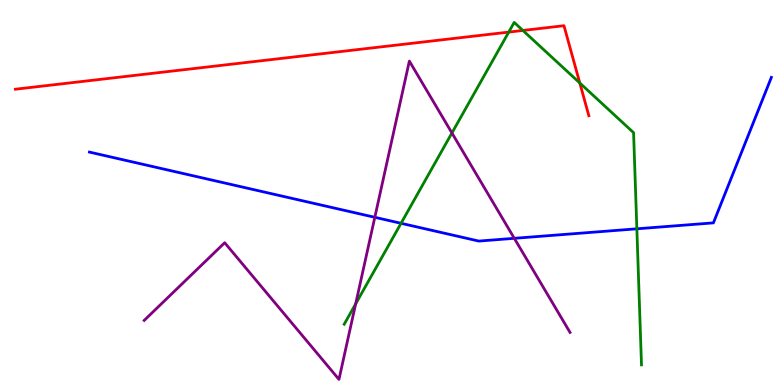[{'lines': ['blue', 'red'], 'intersections': []}, {'lines': ['green', 'red'], 'intersections': [{'x': 6.56, 'y': 9.17}, {'x': 6.75, 'y': 9.21}, {'x': 7.48, 'y': 7.84}]}, {'lines': ['purple', 'red'], 'intersections': []}, {'lines': ['blue', 'green'], 'intersections': [{'x': 5.17, 'y': 4.2}, {'x': 8.22, 'y': 4.06}]}, {'lines': ['blue', 'purple'], 'intersections': [{'x': 4.84, 'y': 4.36}, {'x': 6.64, 'y': 3.81}]}, {'lines': ['green', 'purple'], 'intersections': [{'x': 4.59, 'y': 2.11}, {'x': 5.83, 'y': 6.55}]}]